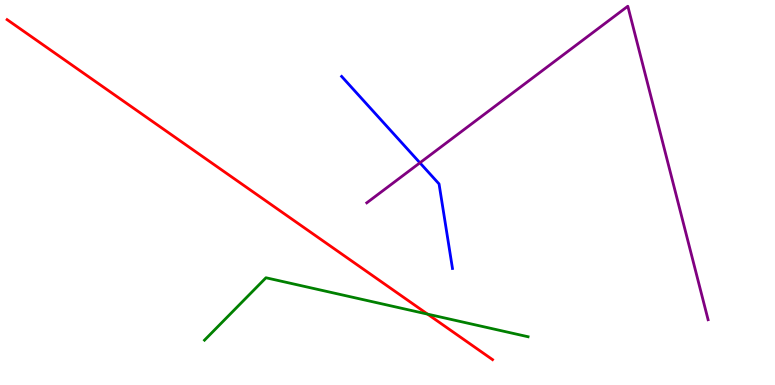[{'lines': ['blue', 'red'], 'intersections': []}, {'lines': ['green', 'red'], 'intersections': [{'x': 5.52, 'y': 1.84}]}, {'lines': ['purple', 'red'], 'intersections': []}, {'lines': ['blue', 'green'], 'intersections': []}, {'lines': ['blue', 'purple'], 'intersections': [{'x': 5.42, 'y': 5.77}]}, {'lines': ['green', 'purple'], 'intersections': []}]